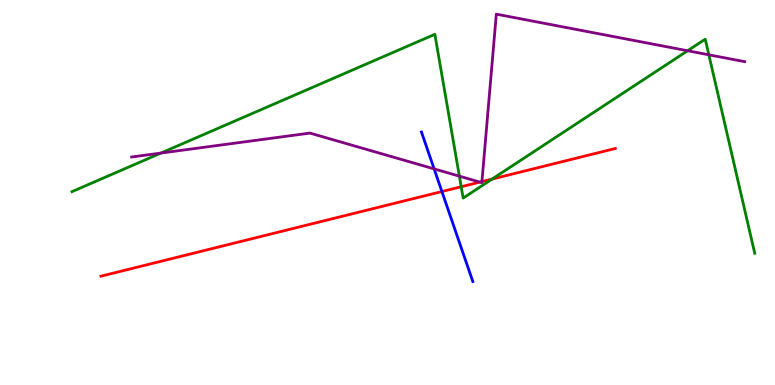[{'lines': ['blue', 'red'], 'intersections': [{'x': 5.7, 'y': 5.02}]}, {'lines': ['green', 'red'], 'intersections': [{'x': 5.95, 'y': 5.15}, {'x': 6.35, 'y': 5.35}]}, {'lines': ['purple', 'red'], 'intersections': [{'x': 6.19, 'y': 5.27}, {'x': 6.22, 'y': 5.28}]}, {'lines': ['blue', 'green'], 'intersections': []}, {'lines': ['blue', 'purple'], 'intersections': [{'x': 5.6, 'y': 5.61}]}, {'lines': ['green', 'purple'], 'intersections': [{'x': 2.08, 'y': 6.02}, {'x': 5.93, 'y': 5.42}, {'x': 8.87, 'y': 8.68}, {'x': 9.15, 'y': 8.58}]}]